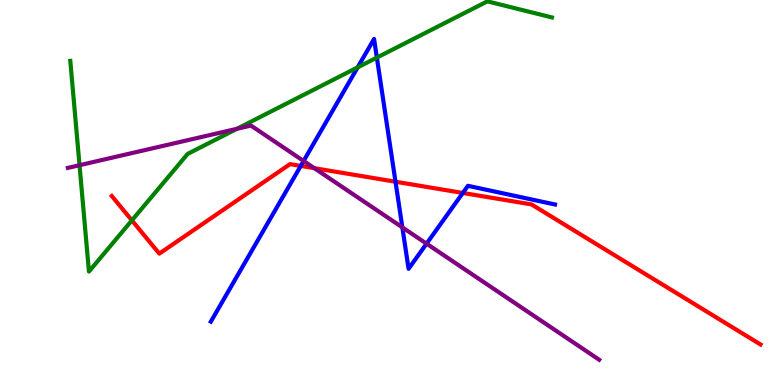[{'lines': ['blue', 'red'], 'intersections': [{'x': 3.88, 'y': 5.69}, {'x': 5.1, 'y': 5.28}, {'x': 5.97, 'y': 4.99}]}, {'lines': ['green', 'red'], 'intersections': [{'x': 1.7, 'y': 4.28}]}, {'lines': ['purple', 'red'], 'intersections': [{'x': 4.06, 'y': 5.63}]}, {'lines': ['blue', 'green'], 'intersections': [{'x': 4.61, 'y': 8.25}, {'x': 4.86, 'y': 8.5}]}, {'lines': ['blue', 'purple'], 'intersections': [{'x': 3.92, 'y': 5.82}, {'x': 5.19, 'y': 4.09}, {'x': 5.5, 'y': 3.67}]}, {'lines': ['green', 'purple'], 'intersections': [{'x': 1.03, 'y': 5.71}, {'x': 3.06, 'y': 6.65}]}]